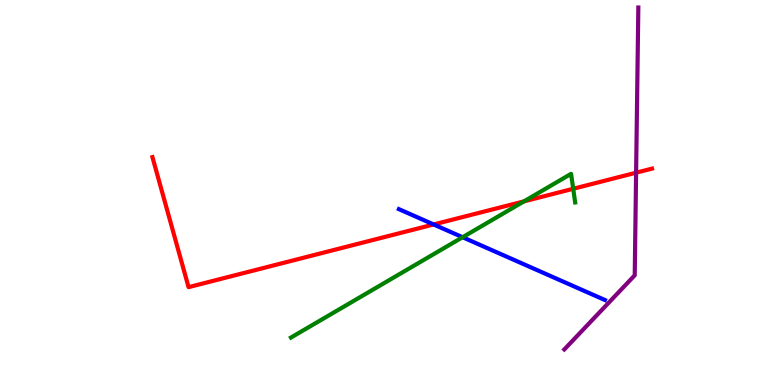[{'lines': ['blue', 'red'], 'intersections': [{'x': 5.6, 'y': 4.17}]}, {'lines': ['green', 'red'], 'intersections': [{'x': 6.76, 'y': 4.77}, {'x': 7.4, 'y': 5.1}]}, {'lines': ['purple', 'red'], 'intersections': [{'x': 8.21, 'y': 5.51}]}, {'lines': ['blue', 'green'], 'intersections': [{'x': 5.97, 'y': 3.84}]}, {'lines': ['blue', 'purple'], 'intersections': []}, {'lines': ['green', 'purple'], 'intersections': []}]